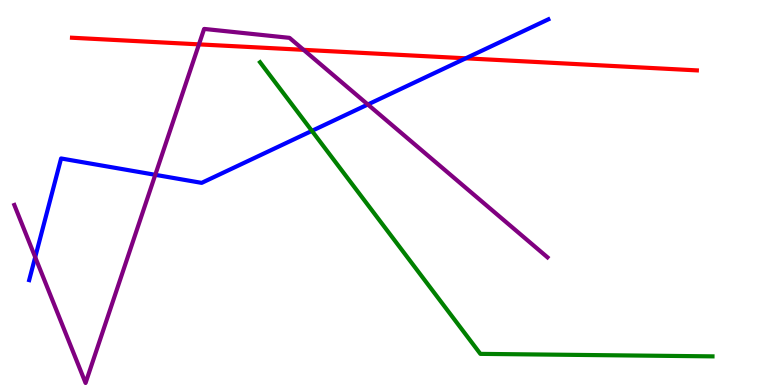[{'lines': ['blue', 'red'], 'intersections': [{'x': 6.01, 'y': 8.49}]}, {'lines': ['green', 'red'], 'intersections': []}, {'lines': ['purple', 'red'], 'intersections': [{'x': 2.57, 'y': 8.85}, {'x': 3.92, 'y': 8.71}]}, {'lines': ['blue', 'green'], 'intersections': [{'x': 4.02, 'y': 6.6}]}, {'lines': ['blue', 'purple'], 'intersections': [{'x': 0.454, 'y': 3.32}, {'x': 2.0, 'y': 5.46}, {'x': 4.75, 'y': 7.29}]}, {'lines': ['green', 'purple'], 'intersections': []}]